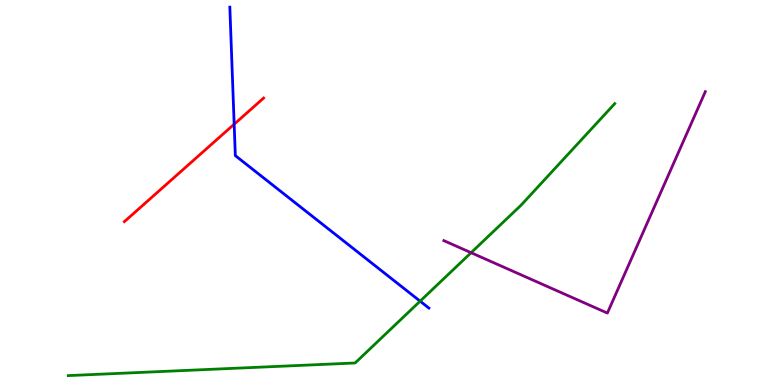[{'lines': ['blue', 'red'], 'intersections': [{'x': 3.02, 'y': 6.77}]}, {'lines': ['green', 'red'], 'intersections': []}, {'lines': ['purple', 'red'], 'intersections': []}, {'lines': ['blue', 'green'], 'intersections': [{'x': 5.42, 'y': 2.18}]}, {'lines': ['blue', 'purple'], 'intersections': []}, {'lines': ['green', 'purple'], 'intersections': [{'x': 6.08, 'y': 3.44}]}]